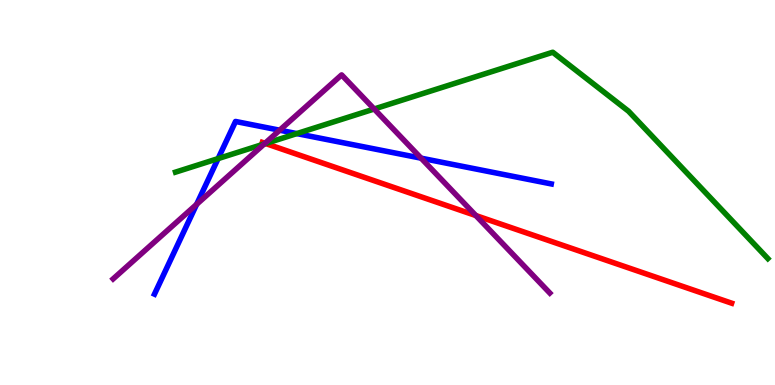[{'lines': ['blue', 'red'], 'intersections': []}, {'lines': ['green', 'red'], 'intersections': [{'x': 3.43, 'y': 6.27}]}, {'lines': ['purple', 'red'], 'intersections': [{'x': 3.42, 'y': 6.28}, {'x': 6.14, 'y': 4.4}]}, {'lines': ['blue', 'green'], 'intersections': [{'x': 2.81, 'y': 5.88}, {'x': 3.83, 'y': 6.53}]}, {'lines': ['blue', 'purple'], 'intersections': [{'x': 2.54, 'y': 4.69}, {'x': 3.61, 'y': 6.62}, {'x': 5.43, 'y': 5.89}]}, {'lines': ['green', 'purple'], 'intersections': [{'x': 3.41, 'y': 6.26}, {'x': 4.83, 'y': 7.17}]}]